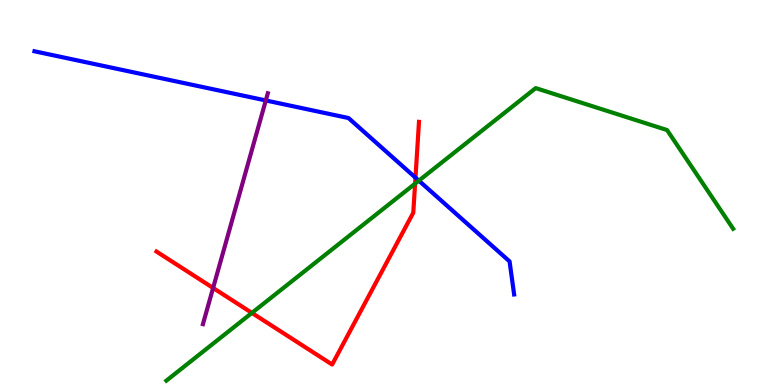[{'lines': ['blue', 'red'], 'intersections': [{'x': 5.36, 'y': 5.39}]}, {'lines': ['green', 'red'], 'intersections': [{'x': 3.25, 'y': 1.87}, {'x': 5.36, 'y': 5.23}]}, {'lines': ['purple', 'red'], 'intersections': [{'x': 2.75, 'y': 2.52}]}, {'lines': ['blue', 'green'], 'intersections': [{'x': 5.4, 'y': 5.31}]}, {'lines': ['blue', 'purple'], 'intersections': [{'x': 3.43, 'y': 7.39}]}, {'lines': ['green', 'purple'], 'intersections': []}]